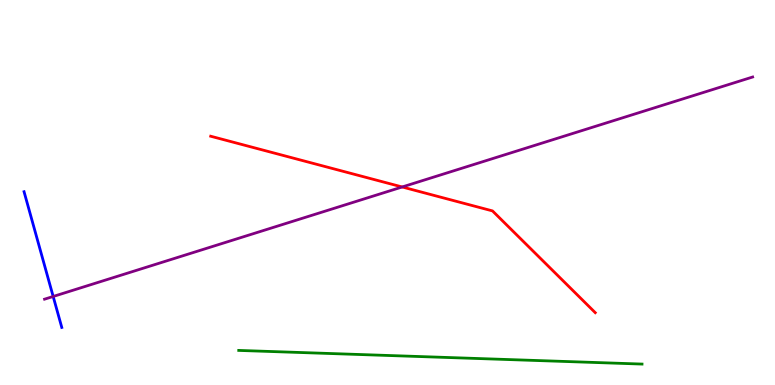[{'lines': ['blue', 'red'], 'intersections': []}, {'lines': ['green', 'red'], 'intersections': []}, {'lines': ['purple', 'red'], 'intersections': [{'x': 5.19, 'y': 5.14}]}, {'lines': ['blue', 'green'], 'intersections': []}, {'lines': ['blue', 'purple'], 'intersections': [{'x': 0.686, 'y': 2.3}]}, {'lines': ['green', 'purple'], 'intersections': []}]